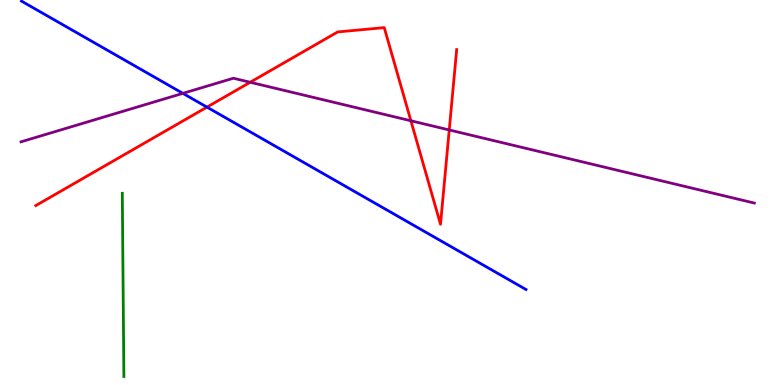[{'lines': ['blue', 'red'], 'intersections': [{'x': 2.67, 'y': 7.22}]}, {'lines': ['green', 'red'], 'intersections': []}, {'lines': ['purple', 'red'], 'intersections': [{'x': 3.23, 'y': 7.86}, {'x': 5.3, 'y': 6.86}, {'x': 5.8, 'y': 6.62}]}, {'lines': ['blue', 'green'], 'intersections': []}, {'lines': ['blue', 'purple'], 'intersections': [{'x': 2.36, 'y': 7.58}]}, {'lines': ['green', 'purple'], 'intersections': []}]